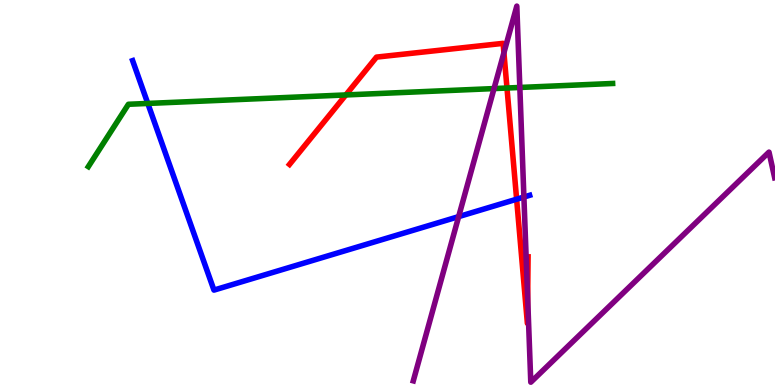[{'lines': ['blue', 'red'], 'intersections': [{'x': 6.67, 'y': 4.83}]}, {'lines': ['green', 'red'], 'intersections': [{'x': 4.46, 'y': 7.53}, {'x': 6.54, 'y': 7.71}]}, {'lines': ['purple', 'red'], 'intersections': [{'x': 6.5, 'y': 8.63}, {'x': 6.81, 'y': 2.26}]}, {'lines': ['blue', 'green'], 'intersections': [{'x': 1.91, 'y': 7.31}]}, {'lines': ['blue', 'purple'], 'intersections': [{'x': 5.92, 'y': 4.37}, {'x': 6.76, 'y': 4.88}]}, {'lines': ['green', 'purple'], 'intersections': [{'x': 6.37, 'y': 7.7}, {'x': 6.71, 'y': 7.73}]}]